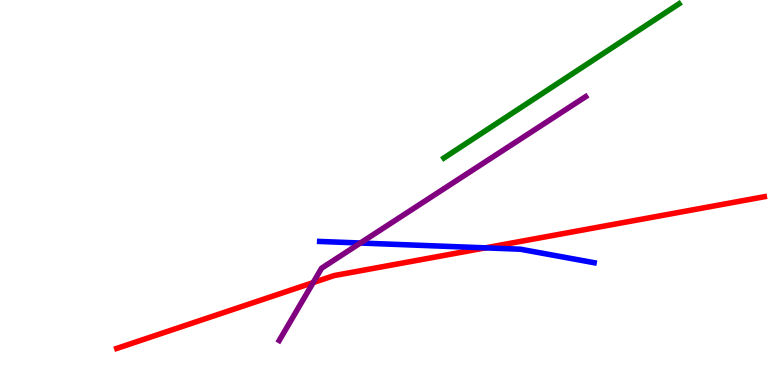[{'lines': ['blue', 'red'], 'intersections': [{'x': 6.26, 'y': 3.56}]}, {'lines': ['green', 'red'], 'intersections': []}, {'lines': ['purple', 'red'], 'intersections': [{'x': 4.04, 'y': 2.66}]}, {'lines': ['blue', 'green'], 'intersections': []}, {'lines': ['blue', 'purple'], 'intersections': [{'x': 4.65, 'y': 3.69}]}, {'lines': ['green', 'purple'], 'intersections': []}]